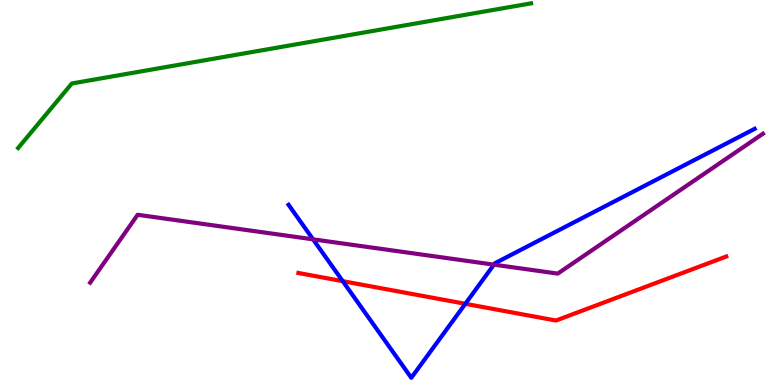[{'lines': ['blue', 'red'], 'intersections': [{'x': 4.42, 'y': 2.7}, {'x': 6.0, 'y': 2.11}]}, {'lines': ['green', 'red'], 'intersections': []}, {'lines': ['purple', 'red'], 'intersections': []}, {'lines': ['blue', 'green'], 'intersections': []}, {'lines': ['blue', 'purple'], 'intersections': [{'x': 4.04, 'y': 3.78}, {'x': 6.37, 'y': 3.13}]}, {'lines': ['green', 'purple'], 'intersections': []}]